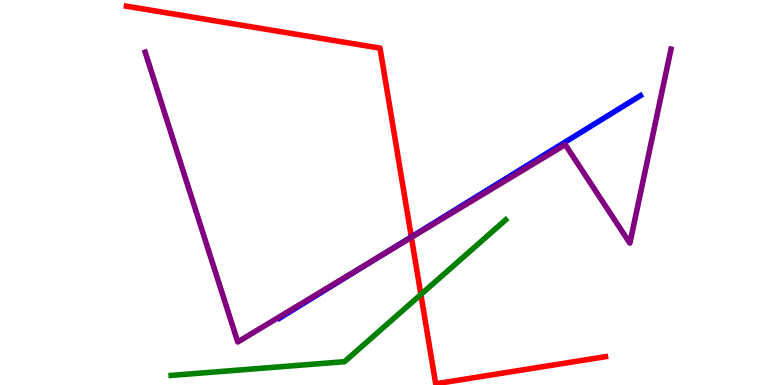[{'lines': ['blue', 'red'], 'intersections': [{'x': 5.31, 'y': 3.85}]}, {'lines': ['green', 'red'], 'intersections': [{'x': 5.43, 'y': 2.35}]}, {'lines': ['purple', 'red'], 'intersections': [{'x': 5.31, 'y': 3.84}]}, {'lines': ['blue', 'green'], 'intersections': []}, {'lines': ['blue', 'purple'], 'intersections': [{'x': 4.86, 'y': 3.29}]}, {'lines': ['green', 'purple'], 'intersections': []}]